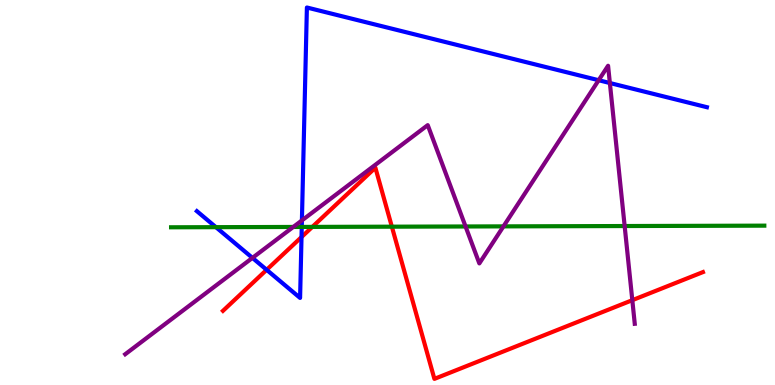[{'lines': ['blue', 'red'], 'intersections': [{'x': 3.44, 'y': 2.99}, {'x': 3.89, 'y': 3.84}]}, {'lines': ['green', 'red'], 'intersections': [{'x': 4.03, 'y': 4.11}, {'x': 5.06, 'y': 4.11}]}, {'lines': ['purple', 'red'], 'intersections': [{'x': 8.16, 'y': 2.2}]}, {'lines': ['blue', 'green'], 'intersections': [{'x': 2.79, 'y': 4.1}, {'x': 3.89, 'y': 4.11}]}, {'lines': ['blue', 'purple'], 'intersections': [{'x': 3.26, 'y': 3.3}, {'x': 3.9, 'y': 4.27}, {'x': 7.72, 'y': 7.92}, {'x': 7.87, 'y': 7.84}]}, {'lines': ['green', 'purple'], 'intersections': [{'x': 3.78, 'y': 4.11}, {'x': 6.01, 'y': 4.12}, {'x': 6.5, 'y': 4.12}, {'x': 8.06, 'y': 4.13}]}]